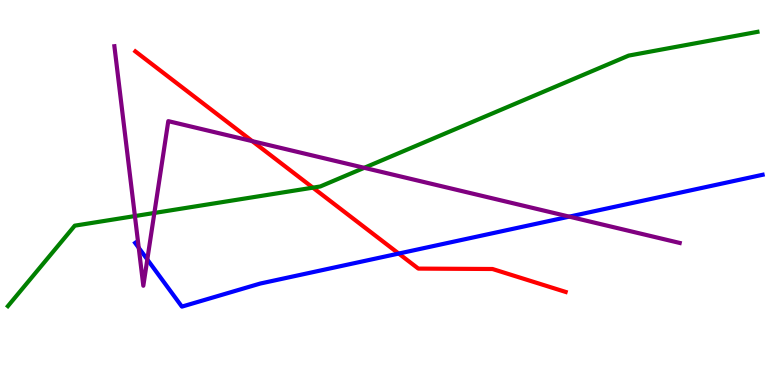[{'lines': ['blue', 'red'], 'intersections': [{'x': 5.14, 'y': 3.41}]}, {'lines': ['green', 'red'], 'intersections': [{'x': 4.04, 'y': 5.13}]}, {'lines': ['purple', 'red'], 'intersections': [{'x': 3.26, 'y': 6.33}]}, {'lines': ['blue', 'green'], 'intersections': []}, {'lines': ['blue', 'purple'], 'intersections': [{'x': 1.79, 'y': 3.56}, {'x': 1.9, 'y': 3.26}, {'x': 7.35, 'y': 4.37}]}, {'lines': ['green', 'purple'], 'intersections': [{'x': 1.74, 'y': 4.39}, {'x': 1.99, 'y': 4.47}, {'x': 4.7, 'y': 5.64}]}]